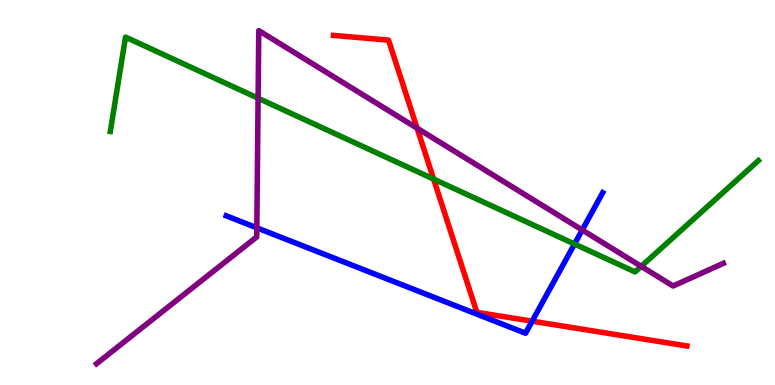[{'lines': ['blue', 'red'], 'intersections': [{'x': 6.87, 'y': 1.66}]}, {'lines': ['green', 'red'], 'intersections': [{'x': 5.6, 'y': 5.35}]}, {'lines': ['purple', 'red'], 'intersections': [{'x': 5.38, 'y': 6.67}]}, {'lines': ['blue', 'green'], 'intersections': [{'x': 7.41, 'y': 3.66}]}, {'lines': ['blue', 'purple'], 'intersections': [{'x': 3.31, 'y': 4.08}, {'x': 7.51, 'y': 4.03}]}, {'lines': ['green', 'purple'], 'intersections': [{'x': 3.33, 'y': 7.45}, {'x': 8.27, 'y': 3.08}]}]